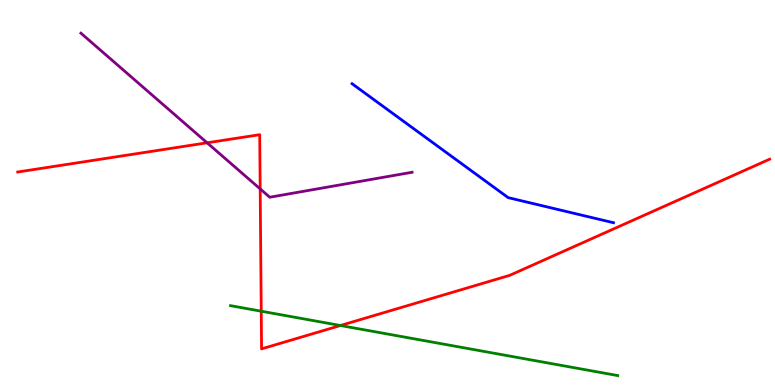[{'lines': ['blue', 'red'], 'intersections': []}, {'lines': ['green', 'red'], 'intersections': [{'x': 3.37, 'y': 1.92}, {'x': 4.39, 'y': 1.55}]}, {'lines': ['purple', 'red'], 'intersections': [{'x': 2.67, 'y': 6.29}, {'x': 3.36, 'y': 5.09}]}, {'lines': ['blue', 'green'], 'intersections': []}, {'lines': ['blue', 'purple'], 'intersections': []}, {'lines': ['green', 'purple'], 'intersections': []}]